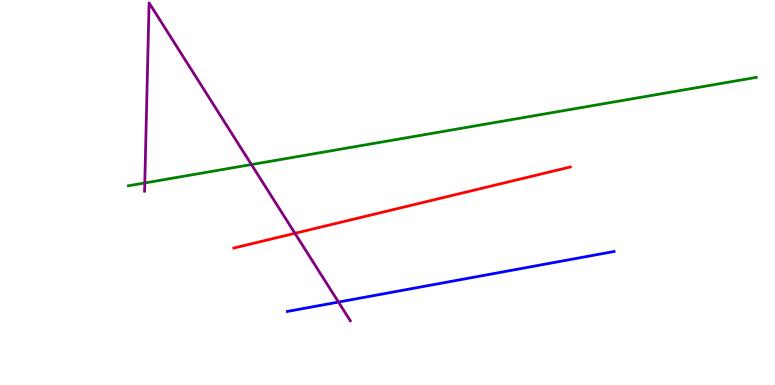[{'lines': ['blue', 'red'], 'intersections': []}, {'lines': ['green', 'red'], 'intersections': []}, {'lines': ['purple', 'red'], 'intersections': [{'x': 3.81, 'y': 3.94}]}, {'lines': ['blue', 'green'], 'intersections': []}, {'lines': ['blue', 'purple'], 'intersections': [{'x': 4.37, 'y': 2.15}]}, {'lines': ['green', 'purple'], 'intersections': [{'x': 1.87, 'y': 5.25}, {'x': 3.24, 'y': 5.73}]}]